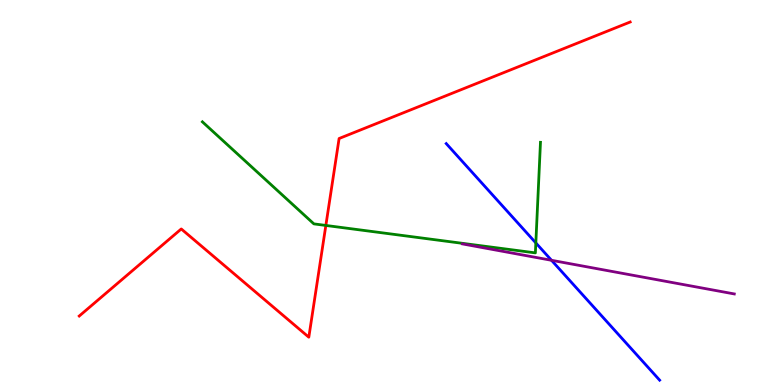[{'lines': ['blue', 'red'], 'intersections': []}, {'lines': ['green', 'red'], 'intersections': [{'x': 4.2, 'y': 4.14}]}, {'lines': ['purple', 'red'], 'intersections': []}, {'lines': ['blue', 'green'], 'intersections': [{'x': 6.91, 'y': 3.69}]}, {'lines': ['blue', 'purple'], 'intersections': [{'x': 7.12, 'y': 3.24}]}, {'lines': ['green', 'purple'], 'intersections': []}]